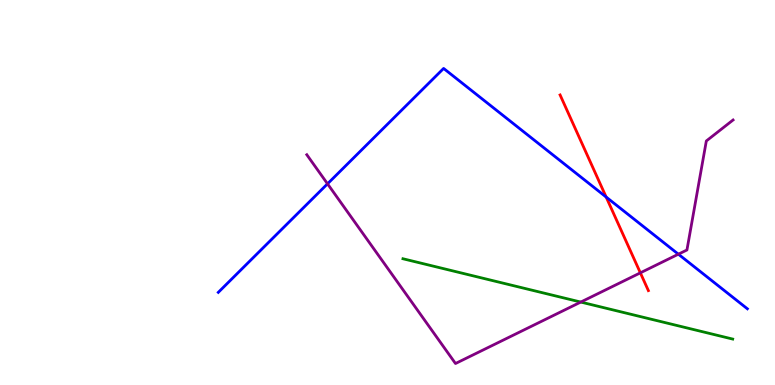[{'lines': ['blue', 'red'], 'intersections': [{'x': 7.82, 'y': 4.88}]}, {'lines': ['green', 'red'], 'intersections': []}, {'lines': ['purple', 'red'], 'intersections': [{'x': 8.26, 'y': 2.91}]}, {'lines': ['blue', 'green'], 'intersections': []}, {'lines': ['blue', 'purple'], 'intersections': [{'x': 4.23, 'y': 5.23}, {'x': 8.75, 'y': 3.4}]}, {'lines': ['green', 'purple'], 'intersections': [{'x': 7.49, 'y': 2.15}]}]